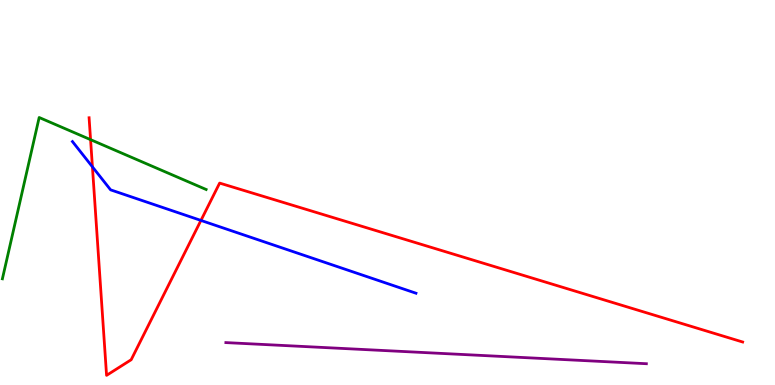[{'lines': ['blue', 'red'], 'intersections': [{'x': 1.19, 'y': 5.67}, {'x': 2.59, 'y': 4.27}]}, {'lines': ['green', 'red'], 'intersections': [{'x': 1.17, 'y': 6.37}]}, {'lines': ['purple', 'red'], 'intersections': []}, {'lines': ['blue', 'green'], 'intersections': []}, {'lines': ['blue', 'purple'], 'intersections': []}, {'lines': ['green', 'purple'], 'intersections': []}]